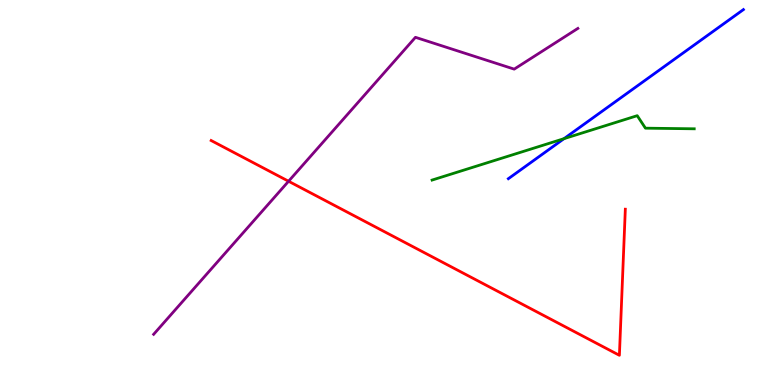[{'lines': ['blue', 'red'], 'intersections': []}, {'lines': ['green', 'red'], 'intersections': []}, {'lines': ['purple', 'red'], 'intersections': [{'x': 3.72, 'y': 5.29}]}, {'lines': ['blue', 'green'], 'intersections': [{'x': 7.28, 'y': 6.4}]}, {'lines': ['blue', 'purple'], 'intersections': []}, {'lines': ['green', 'purple'], 'intersections': []}]